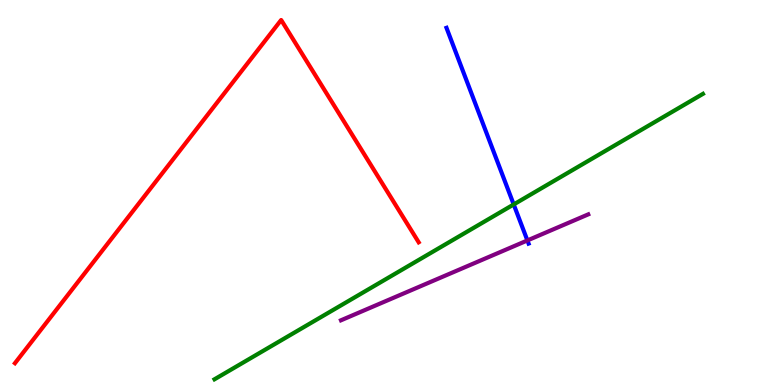[{'lines': ['blue', 'red'], 'intersections': []}, {'lines': ['green', 'red'], 'intersections': []}, {'lines': ['purple', 'red'], 'intersections': []}, {'lines': ['blue', 'green'], 'intersections': [{'x': 6.63, 'y': 4.69}]}, {'lines': ['blue', 'purple'], 'intersections': [{'x': 6.81, 'y': 3.75}]}, {'lines': ['green', 'purple'], 'intersections': []}]